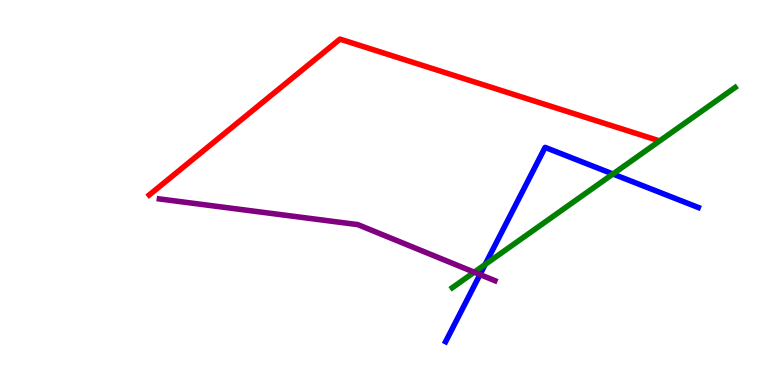[{'lines': ['blue', 'red'], 'intersections': []}, {'lines': ['green', 'red'], 'intersections': []}, {'lines': ['purple', 'red'], 'intersections': []}, {'lines': ['blue', 'green'], 'intersections': [{'x': 6.26, 'y': 3.13}, {'x': 7.91, 'y': 5.48}]}, {'lines': ['blue', 'purple'], 'intersections': [{'x': 6.19, 'y': 2.87}]}, {'lines': ['green', 'purple'], 'intersections': [{'x': 6.12, 'y': 2.93}]}]